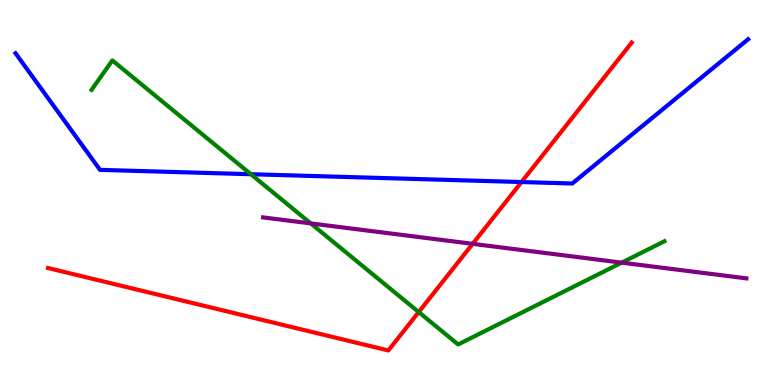[{'lines': ['blue', 'red'], 'intersections': [{'x': 6.73, 'y': 5.27}]}, {'lines': ['green', 'red'], 'intersections': [{'x': 5.4, 'y': 1.89}]}, {'lines': ['purple', 'red'], 'intersections': [{'x': 6.1, 'y': 3.67}]}, {'lines': ['blue', 'green'], 'intersections': [{'x': 3.24, 'y': 5.47}]}, {'lines': ['blue', 'purple'], 'intersections': []}, {'lines': ['green', 'purple'], 'intersections': [{'x': 4.01, 'y': 4.2}, {'x': 8.02, 'y': 3.18}]}]